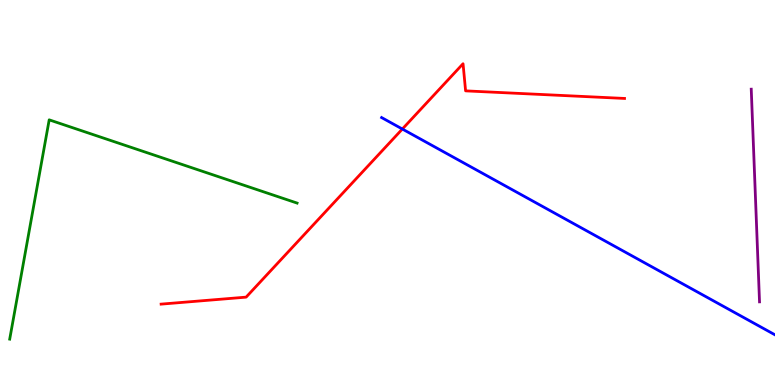[{'lines': ['blue', 'red'], 'intersections': [{'x': 5.19, 'y': 6.65}]}, {'lines': ['green', 'red'], 'intersections': []}, {'lines': ['purple', 'red'], 'intersections': []}, {'lines': ['blue', 'green'], 'intersections': []}, {'lines': ['blue', 'purple'], 'intersections': []}, {'lines': ['green', 'purple'], 'intersections': []}]